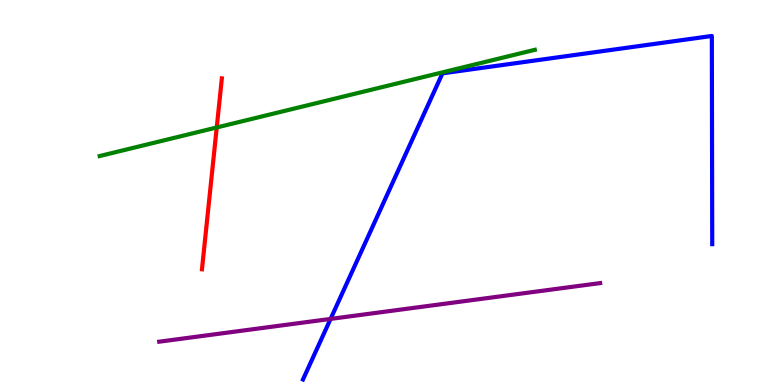[{'lines': ['blue', 'red'], 'intersections': []}, {'lines': ['green', 'red'], 'intersections': [{'x': 2.8, 'y': 6.69}]}, {'lines': ['purple', 'red'], 'intersections': []}, {'lines': ['blue', 'green'], 'intersections': []}, {'lines': ['blue', 'purple'], 'intersections': [{'x': 4.27, 'y': 1.72}]}, {'lines': ['green', 'purple'], 'intersections': []}]